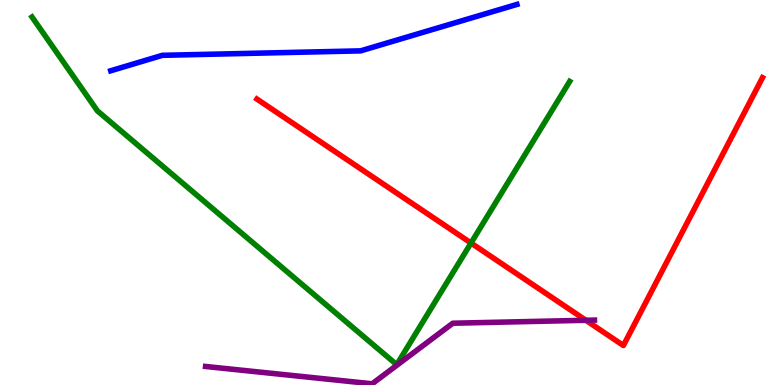[{'lines': ['blue', 'red'], 'intersections': []}, {'lines': ['green', 'red'], 'intersections': [{'x': 6.08, 'y': 3.69}]}, {'lines': ['purple', 'red'], 'intersections': [{'x': 7.56, 'y': 1.68}]}, {'lines': ['blue', 'green'], 'intersections': []}, {'lines': ['blue', 'purple'], 'intersections': []}, {'lines': ['green', 'purple'], 'intersections': []}]